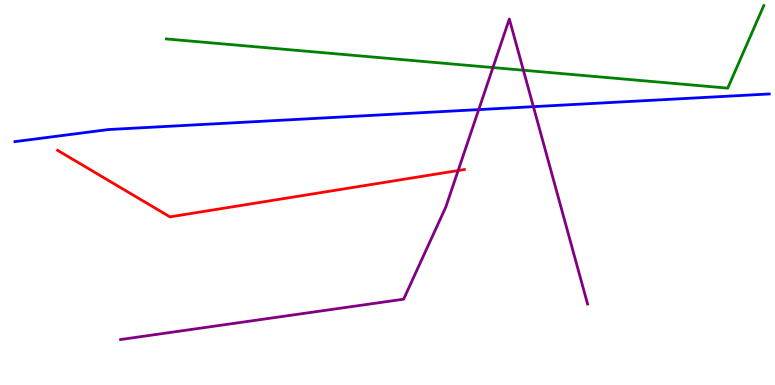[{'lines': ['blue', 'red'], 'intersections': []}, {'lines': ['green', 'red'], 'intersections': []}, {'lines': ['purple', 'red'], 'intersections': [{'x': 5.91, 'y': 5.57}]}, {'lines': ['blue', 'green'], 'intersections': []}, {'lines': ['blue', 'purple'], 'intersections': [{'x': 6.18, 'y': 7.15}, {'x': 6.88, 'y': 7.23}]}, {'lines': ['green', 'purple'], 'intersections': [{'x': 6.36, 'y': 8.25}, {'x': 6.75, 'y': 8.18}]}]